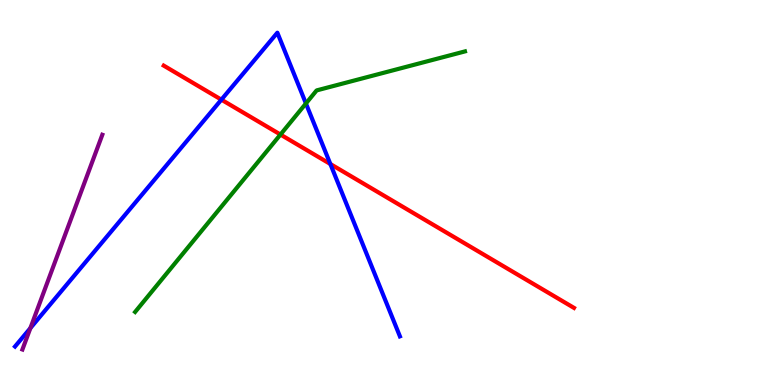[{'lines': ['blue', 'red'], 'intersections': [{'x': 2.86, 'y': 7.41}, {'x': 4.26, 'y': 5.74}]}, {'lines': ['green', 'red'], 'intersections': [{'x': 3.62, 'y': 6.51}]}, {'lines': ['purple', 'red'], 'intersections': []}, {'lines': ['blue', 'green'], 'intersections': [{'x': 3.95, 'y': 7.31}]}, {'lines': ['blue', 'purple'], 'intersections': [{'x': 0.392, 'y': 1.48}]}, {'lines': ['green', 'purple'], 'intersections': []}]